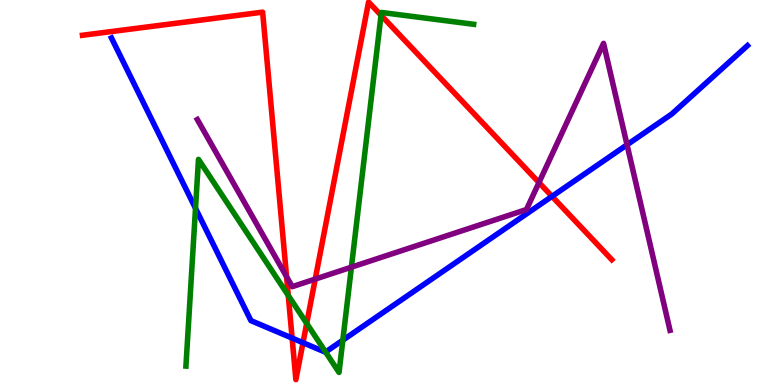[{'lines': ['blue', 'red'], 'intersections': [{'x': 3.77, 'y': 1.22}, {'x': 3.91, 'y': 1.1}, {'x': 7.12, 'y': 4.9}]}, {'lines': ['green', 'red'], 'intersections': [{'x': 3.72, 'y': 2.33}, {'x': 3.96, 'y': 1.6}, {'x': 4.92, 'y': 9.6}]}, {'lines': ['purple', 'red'], 'intersections': [{'x': 3.7, 'y': 2.81}, {'x': 4.07, 'y': 2.75}, {'x': 6.95, 'y': 5.26}]}, {'lines': ['blue', 'green'], 'intersections': [{'x': 2.52, 'y': 4.59}, {'x': 4.2, 'y': 0.856}, {'x': 4.42, 'y': 1.16}]}, {'lines': ['blue', 'purple'], 'intersections': [{'x': 8.09, 'y': 6.24}]}, {'lines': ['green', 'purple'], 'intersections': [{'x': 4.53, 'y': 3.06}]}]